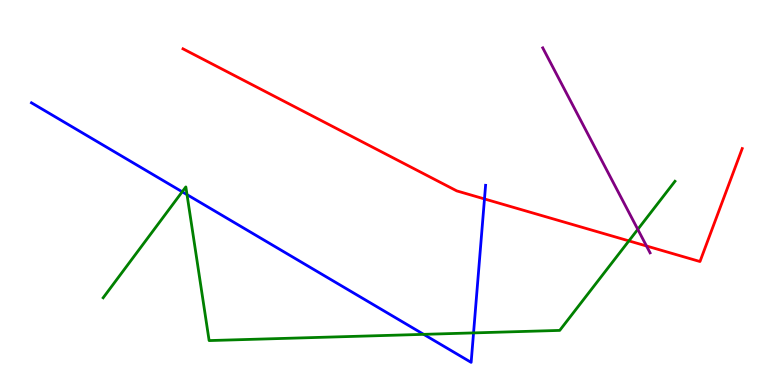[{'lines': ['blue', 'red'], 'intersections': [{'x': 6.25, 'y': 4.83}]}, {'lines': ['green', 'red'], 'intersections': [{'x': 8.11, 'y': 3.74}]}, {'lines': ['purple', 'red'], 'intersections': [{'x': 8.34, 'y': 3.61}]}, {'lines': ['blue', 'green'], 'intersections': [{'x': 2.35, 'y': 5.02}, {'x': 2.41, 'y': 4.94}, {'x': 5.47, 'y': 1.32}, {'x': 6.11, 'y': 1.35}]}, {'lines': ['blue', 'purple'], 'intersections': []}, {'lines': ['green', 'purple'], 'intersections': [{'x': 8.23, 'y': 4.04}]}]